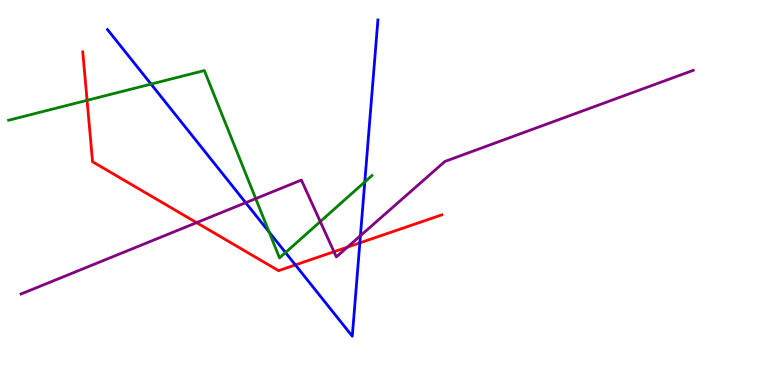[{'lines': ['blue', 'red'], 'intersections': [{'x': 3.81, 'y': 3.12}, {'x': 4.64, 'y': 3.69}]}, {'lines': ['green', 'red'], 'intersections': [{'x': 1.12, 'y': 7.39}]}, {'lines': ['purple', 'red'], 'intersections': [{'x': 2.54, 'y': 4.22}, {'x': 4.31, 'y': 3.46}, {'x': 4.48, 'y': 3.58}]}, {'lines': ['blue', 'green'], 'intersections': [{'x': 1.95, 'y': 7.82}, {'x': 3.47, 'y': 3.97}, {'x': 3.68, 'y': 3.44}, {'x': 4.71, 'y': 5.27}]}, {'lines': ['blue', 'purple'], 'intersections': [{'x': 3.17, 'y': 4.74}, {'x': 4.65, 'y': 3.88}]}, {'lines': ['green', 'purple'], 'intersections': [{'x': 3.3, 'y': 4.84}, {'x': 4.13, 'y': 4.24}]}]